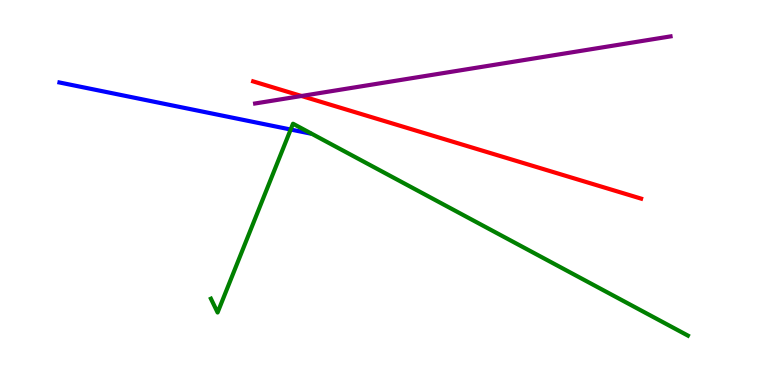[{'lines': ['blue', 'red'], 'intersections': []}, {'lines': ['green', 'red'], 'intersections': []}, {'lines': ['purple', 'red'], 'intersections': [{'x': 3.89, 'y': 7.51}]}, {'lines': ['blue', 'green'], 'intersections': [{'x': 3.75, 'y': 6.64}]}, {'lines': ['blue', 'purple'], 'intersections': []}, {'lines': ['green', 'purple'], 'intersections': []}]